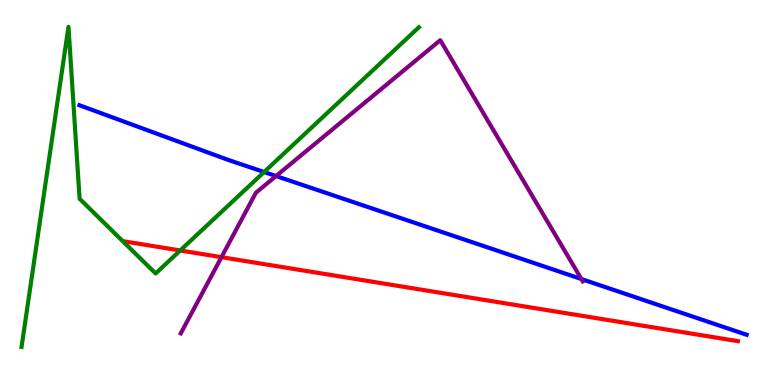[{'lines': ['blue', 'red'], 'intersections': []}, {'lines': ['green', 'red'], 'intersections': [{'x': 2.33, 'y': 3.49}]}, {'lines': ['purple', 'red'], 'intersections': [{'x': 2.86, 'y': 3.32}]}, {'lines': ['blue', 'green'], 'intersections': [{'x': 3.41, 'y': 5.53}]}, {'lines': ['blue', 'purple'], 'intersections': [{'x': 3.56, 'y': 5.43}, {'x': 7.5, 'y': 2.75}]}, {'lines': ['green', 'purple'], 'intersections': []}]